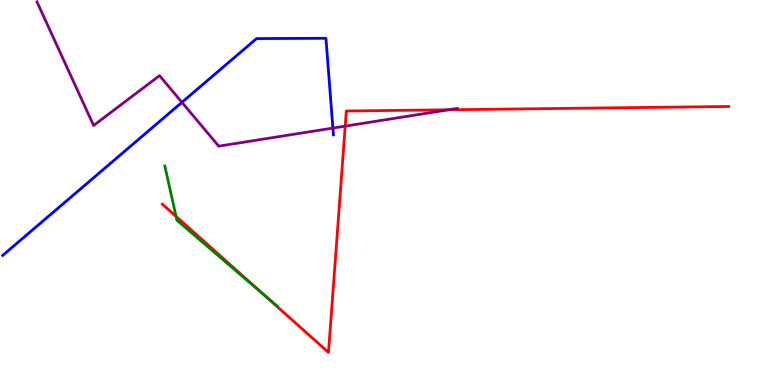[{'lines': ['blue', 'red'], 'intersections': []}, {'lines': ['green', 'red'], 'intersections': [{'x': 2.27, 'y': 4.38}, {'x': 3.4, 'y': 2.36}]}, {'lines': ['purple', 'red'], 'intersections': [{'x': 4.45, 'y': 6.72}, {'x': 5.79, 'y': 7.15}]}, {'lines': ['blue', 'green'], 'intersections': []}, {'lines': ['blue', 'purple'], 'intersections': [{'x': 2.35, 'y': 7.34}, {'x': 4.3, 'y': 6.67}]}, {'lines': ['green', 'purple'], 'intersections': []}]